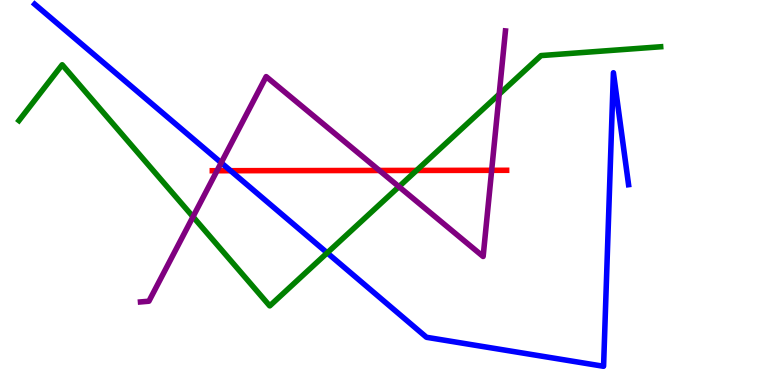[{'lines': ['blue', 'red'], 'intersections': [{'x': 2.97, 'y': 5.57}]}, {'lines': ['green', 'red'], 'intersections': [{'x': 5.38, 'y': 5.57}]}, {'lines': ['purple', 'red'], 'intersections': [{'x': 2.8, 'y': 5.57}, {'x': 4.9, 'y': 5.57}, {'x': 6.34, 'y': 5.58}]}, {'lines': ['blue', 'green'], 'intersections': [{'x': 4.22, 'y': 3.43}]}, {'lines': ['blue', 'purple'], 'intersections': [{'x': 2.85, 'y': 5.77}]}, {'lines': ['green', 'purple'], 'intersections': [{'x': 2.49, 'y': 4.37}, {'x': 5.15, 'y': 5.15}, {'x': 6.44, 'y': 7.55}]}]